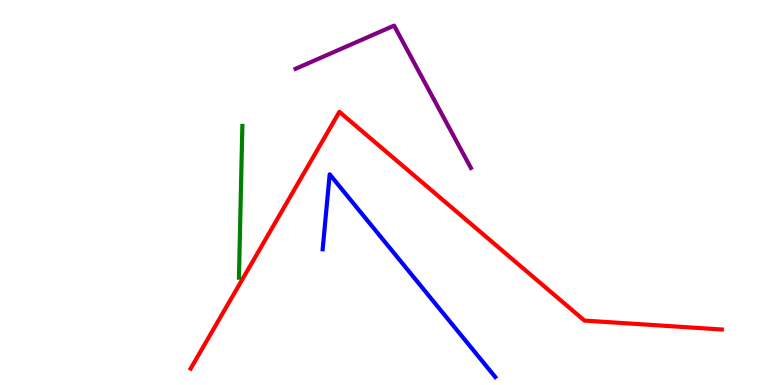[{'lines': ['blue', 'red'], 'intersections': []}, {'lines': ['green', 'red'], 'intersections': []}, {'lines': ['purple', 'red'], 'intersections': []}, {'lines': ['blue', 'green'], 'intersections': []}, {'lines': ['blue', 'purple'], 'intersections': []}, {'lines': ['green', 'purple'], 'intersections': []}]